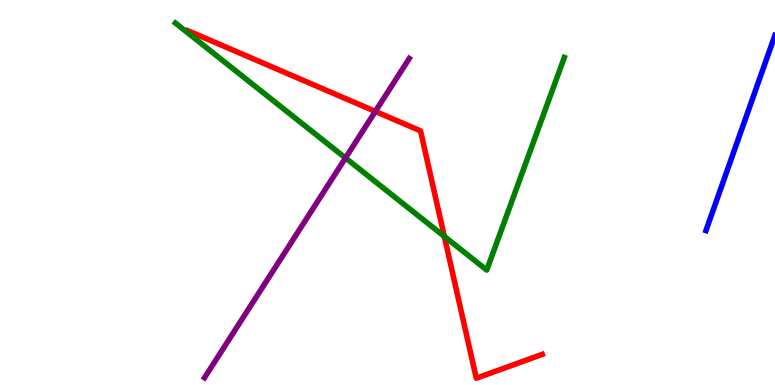[{'lines': ['blue', 'red'], 'intersections': []}, {'lines': ['green', 'red'], 'intersections': [{'x': 5.73, 'y': 3.86}]}, {'lines': ['purple', 'red'], 'intersections': [{'x': 4.84, 'y': 7.11}]}, {'lines': ['blue', 'green'], 'intersections': []}, {'lines': ['blue', 'purple'], 'intersections': []}, {'lines': ['green', 'purple'], 'intersections': [{'x': 4.46, 'y': 5.9}]}]